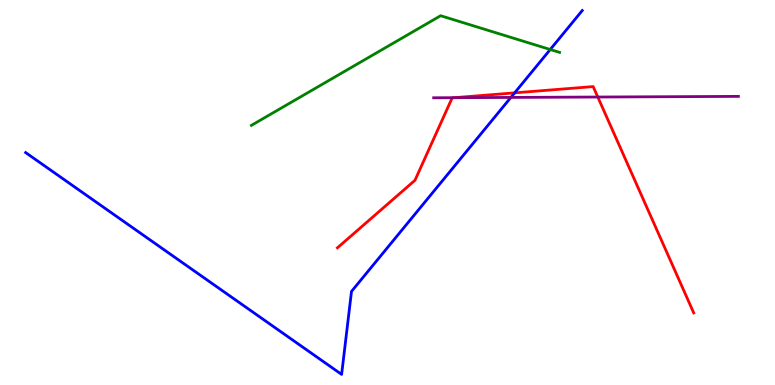[{'lines': ['blue', 'red'], 'intersections': [{'x': 6.64, 'y': 7.59}]}, {'lines': ['green', 'red'], 'intersections': []}, {'lines': ['purple', 'red'], 'intersections': [{'x': 5.86, 'y': 7.46}, {'x': 7.71, 'y': 7.48}]}, {'lines': ['blue', 'green'], 'intersections': [{'x': 7.1, 'y': 8.71}]}, {'lines': ['blue', 'purple'], 'intersections': [{'x': 6.59, 'y': 7.47}]}, {'lines': ['green', 'purple'], 'intersections': []}]